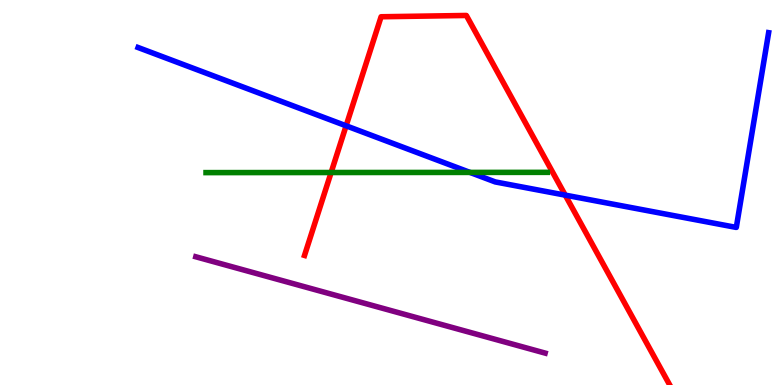[{'lines': ['blue', 'red'], 'intersections': [{'x': 4.47, 'y': 6.73}, {'x': 7.29, 'y': 4.93}]}, {'lines': ['green', 'red'], 'intersections': [{'x': 4.27, 'y': 5.52}]}, {'lines': ['purple', 'red'], 'intersections': []}, {'lines': ['blue', 'green'], 'intersections': [{'x': 6.06, 'y': 5.52}]}, {'lines': ['blue', 'purple'], 'intersections': []}, {'lines': ['green', 'purple'], 'intersections': []}]